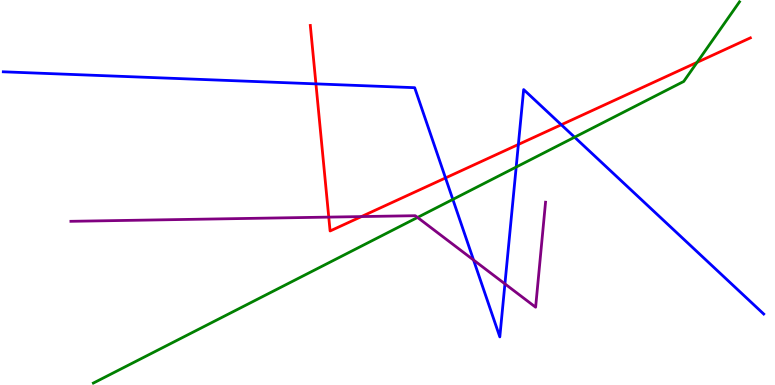[{'lines': ['blue', 'red'], 'intersections': [{'x': 4.08, 'y': 7.82}, {'x': 5.75, 'y': 5.38}, {'x': 6.69, 'y': 6.25}, {'x': 7.24, 'y': 6.76}]}, {'lines': ['green', 'red'], 'intersections': [{'x': 8.99, 'y': 8.38}]}, {'lines': ['purple', 'red'], 'intersections': [{'x': 4.24, 'y': 4.36}, {'x': 4.66, 'y': 4.37}]}, {'lines': ['blue', 'green'], 'intersections': [{'x': 5.84, 'y': 4.82}, {'x': 6.66, 'y': 5.66}, {'x': 7.41, 'y': 6.44}]}, {'lines': ['blue', 'purple'], 'intersections': [{'x': 6.11, 'y': 3.25}, {'x': 6.52, 'y': 2.63}]}, {'lines': ['green', 'purple'], 'intersections': [{'x': 5.39, 'y': 4.35}]}]